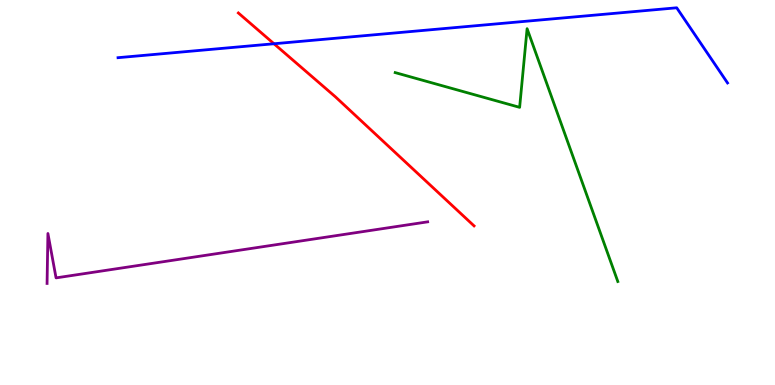[{'lines': ['blue', 'red'], 'intersections': [{'x': 3.54, 'y': 8.86}]}, {'lines': ['green', 'red'], 'intersections': []}, {'lines': ['purple', 'red'], 'intersections': []}, {'lines': ['blue', 'green'], 'intersections': []}, {'lines': ['blue', 'purple'], 'intersections': []}, {'lines': ['green', 'purple'], 'intersections': []}]